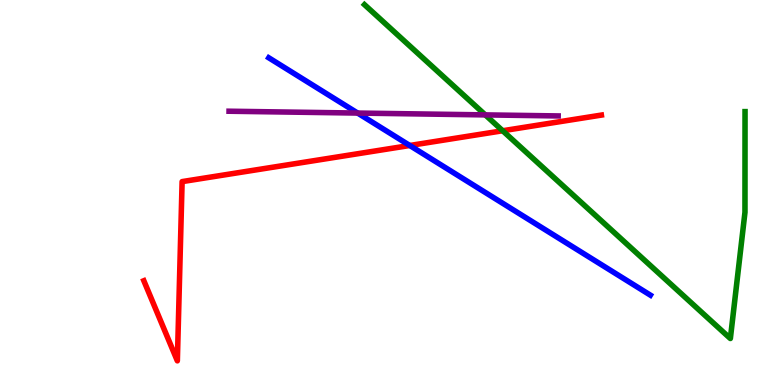[{'lines': ['blue', 'red'], 'intersections': [{'x': 5.29, 'y': 6.22}]}, {'lines': ['green', 'red'], 'intersections': [{'x': 6.49, 'y': 6.6}]}, {'lines': ['purple', 'red'], 'intersections': []}, {'lines': ['blue', 'green'], 'intersections': []}, {'lines': ['blue', 'purple'], 'intersections': [{'x': 4.61, 'y': 7.06}]}, {'lines': ['green', 'purple'], 'intersections': [{'x': 6.26, 'y': 7.02}]}]